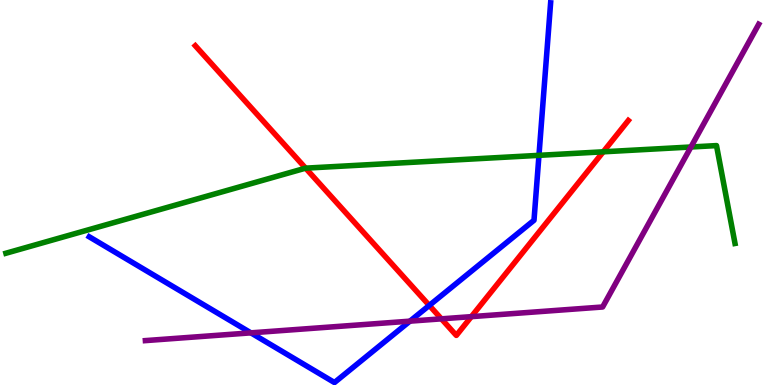[{'lines': ['blue', 'red'], 'intersections': [{'x': 5.54, 'y': 2.07}]}, {'lines': ['green', 'red'], 'intersections': [{'x': 3.94, 'y': 5.63}, {'x': 7.78, 'y': 6.06}]}, {'lines': ['purple', 'red'], 'intersections': [{'x': 5.7, 'y': 1.72}, {'x': 6.08, 'y': 1.78}]}, {'lines': ['blue', 'green'], 'intersections': [{'x': 6.95, 'y': 5.97}]}, {'lines': ['blue', 'purple'], 'intersections': [{'x': 3.24, 'y': 1.35}, {'x': 5.29, 'y': 1.66}]}, {'lines': ['green', 'purple'], 'intersections': [{'x': 8.92, 'y': 6.18}]}]